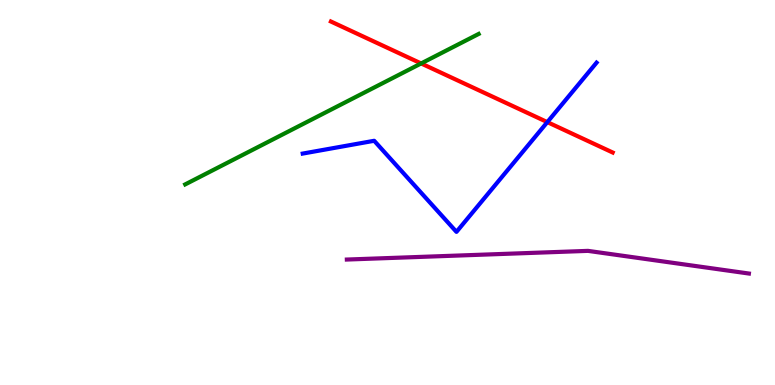[{'lines': ['blue', 'red'], 'intersections': [{'x': 7.06, 'y': 6.83}]}, {'lines': ['green', 'red'], 'intersections': [{'x': 5.43, 'y': 8.35}]}, {'lines': ['purple', 'red'], 'intersections': []}, {'lines': ['blue', 'green'], 'intersections': []}, {'lines': ['blue', 'purple'], 'intersections': []}, {'lines': ['green', 'purple'], 'intersections': []}]